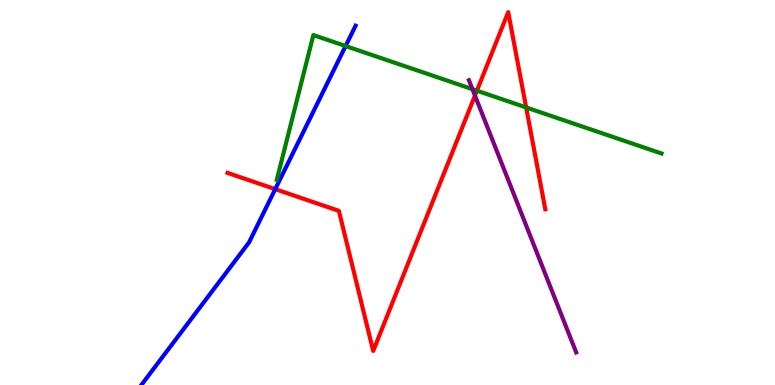[{'lines': ['blue', 'red'], 'intersections': [{'x': 3.55, 'y': 5.09}]}, {'lines': ['green', 'red'], 'intersections': [{'x': 6.15, 'y': 7.64}, {'x': 6.79, 'y': 7.21}]}, {'lines': ['purple', 'red'], 'intersections': [{'x': 6.13, 'y': 7.52}]}, {'lines': ['blue', 'green'], 'intersections': [{'x': 4.46, 'y': 8.8}]}, {'lines': ['blue', 'purple'], 'intersections': []}, {'lines': ['green', 'purple'], 'intersections': [{'x': 6.1, 'y': 7.68}]}]